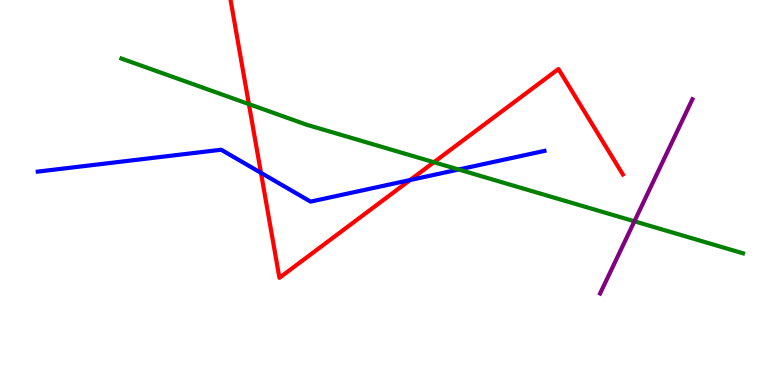[{'lines': ['blue', 'red'], 'intersections': [{'x': 3.37, 'y': 5.51}, {'x': 5.29, 'y': 5.32}]}, {'lines': ['green', 'red'], 'intersections': [{'x': 3.21, 'y': 7.3}, {'x': 5.6, 'y': 5.79}]}, {'lines': ['purple', 'red'], 'intersections': []}, {'lines': ['blue', 'green'], 'intersections': [{'x': 5.92, 'y': 5.6}]}, {'lines': ['blue', 'purple'], 'intersections': []}, {'lines': ['green', 'purple'], 'intersections': [{'x': 8.19, 'y': 4.25}]}]